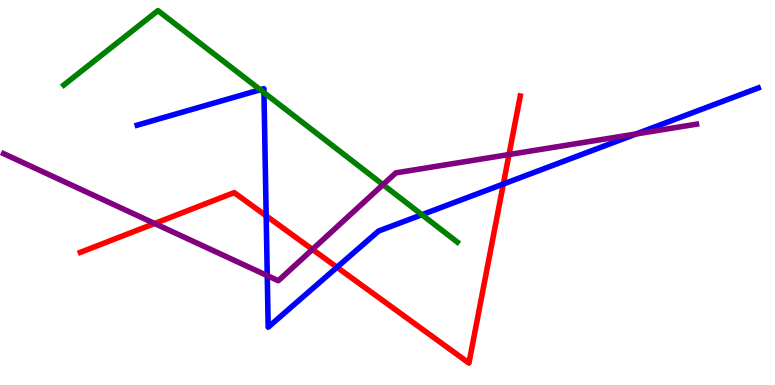[{'lines': ['blue', 'red'], 'intersections': [{'x': 3.43, 'y': 4.39}, {'x': 4.35, 'y': 3.06}, {'x': 6.49, 'y': 5.22}]}, {'lines': ['green', 'red'], 'intersections': []}, {'lines': ['purple', 'red'], 'intersections': [{'x': 2.0, 'y': 4.19}, {'x': 4.03, 'y': 3.52}, {'x': 6.57, 'y': 5.99}]}, {'lines': ['blue', 'green'], 'intersections': [{'x': 3.36, 'y': 7.67}, {'x': 3.41, 'y': 7.59}, {'x': 5.44, 'y': 4.42}]}, {'lines': ['blue', 'purple'], 'intersections': [{'x': 3.45, 'y': 2.84}, {'x': 8.21, 'y': 6.52}]}, {'lines': ['green', 'purple'], 'intersections': [{'x': 4.94, 'y': 5.2}]}]